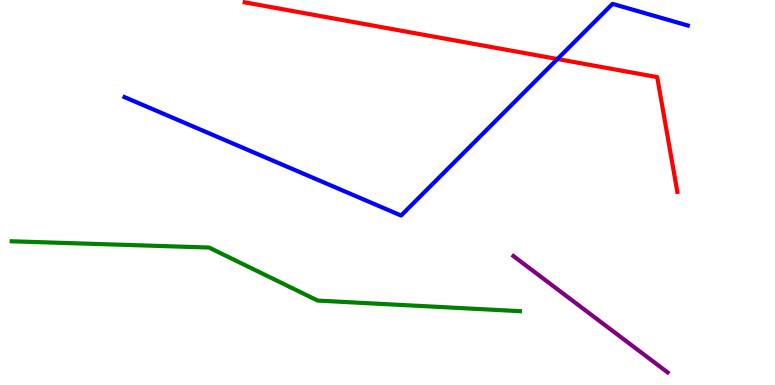[{'lines': ['blue', 'red'], 'intersections': [{'x': 7.19, 'y': 8.47}]}, {'lines': ['green', 'red'], 'intersections': []}, {'lines': ['purple', 'red'], 'intersections': []}, {'lines': ['blue', 'green'], 'intersections': []}, {'lines': ['blue', 'purple'], 'intersections': []}, {'lines': ['green', 'purple'], 'intersections': []}]